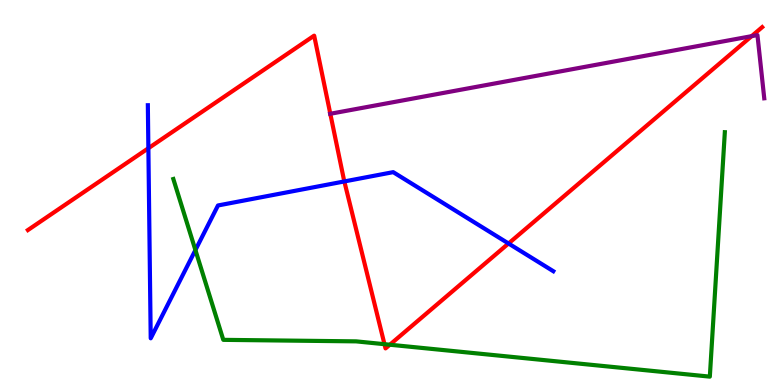[{'lines': ['blue', 'red'], 'intersections': [{'x': 1.91, 'y': 6.15}, {'x': 4.44, 'y': 5.29}, {'x': 6.56, 'y': 3.68}]}, {'lines': ['green', 'red'], 'intersections': [{'x': 4.96, 'y': 1.06}, {'x': 5.03, 'y': 1.05}]}, {'lines': ['purple', 'red'], 'intersections': [{'x': 4.26, 'y': 7.04}, {'x': 9.7, 'y': 9.06}]}, {'lines': ['blue', 'green'], 'intersections': [{'x': 2.52, 'y': 3.5}]}, {'lines': ['blue', 'purple'], 'intersections': []}, {'lines': ['green', 'purple'], 'intersections': []}]